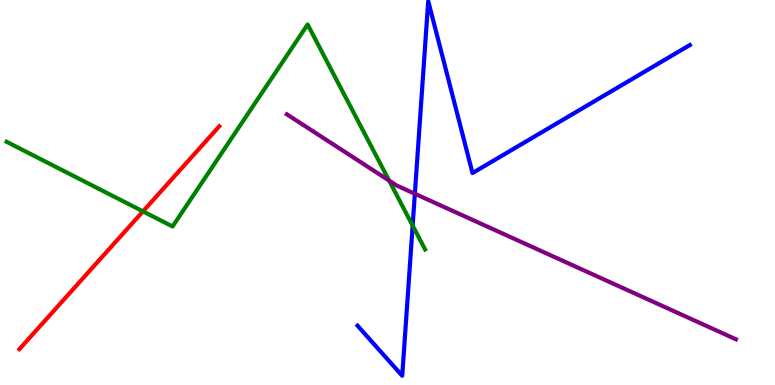[{'lines': ['blue', 'red'], 'intersections': []}, {'lines': ['green', 'red'], 'intersections': [{'x': 1.84, 'y': 4.51}]}, {'lines': ['purple', 'red'], 'intersections': []}, {'lines': ['blue', 'green'], 'intersections': [{'x': 5.32, 'y': 4.14}]}, {'lines': ['blue', 'purple'], 'intersections': [{'x': 5.35, 'y': 4.97}]}, {'lines': ['green', 'purple'], 'intersections': [{'x': 5.02, 'y': 5.31}]}]